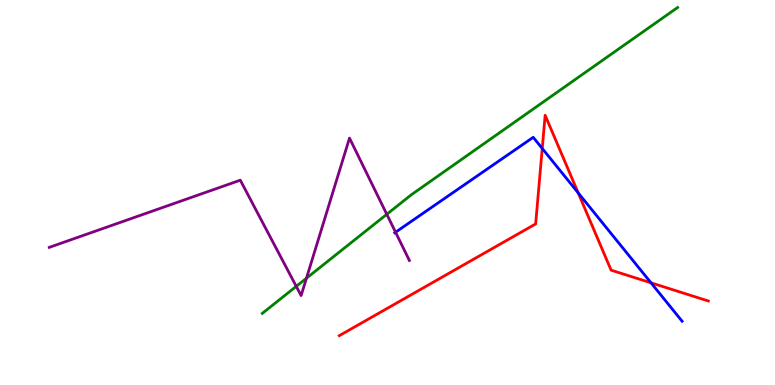[{'lines': ['blue', 'red'], 'intersections': [{'x': 7.0, 'y': 6.14}, {'x': 7.46, 'y': 4.99}, {'x': 8.4, 'y': 2.65}]}, {'lines': ['green', 'red'], 'intersections': []}, {'lines': ['purple', 'red'], 'intersections': []}, {'lines': ['blue', 'green'], 'intersections': []}, {'lines': ['blue', 'purple'], 'intersections': [{'x': 5.1, 'y': 3.97}]}, {'lines': ['green', 'purple'], 'intersections': [{'x': 3.82, 'y': 2.56}, {'x': 3.95, 'y': 2.77}, {'x': 4.99, 'y': 4.43}]}]